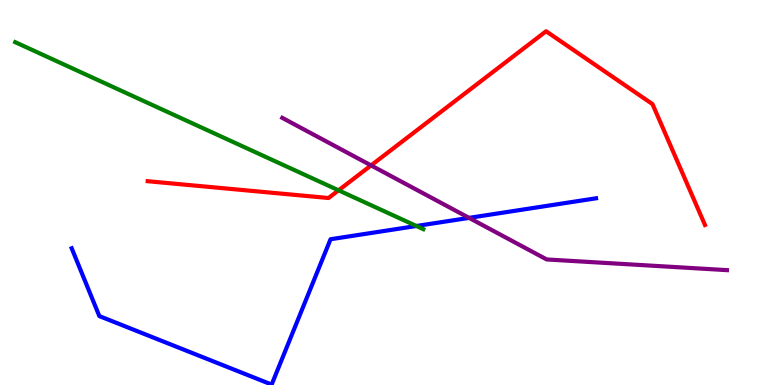[{'lines': ['blue', 'red'], 'intersections': []}, {'lines': ['green', 'red'], 'intersections': [{'x': 4.37, 'y': 5.06}]}, {'lines': ['purple', 'red'], 'intersections': [{'x': 4.79, 'y': 5.7}]}, {'lines': ['blue', 'green'], 'intersections': [{'x': 5.37, 'y': 4.13}]}, {'lines': ['blue', 'purple'], 'intersections': [{'x': 6.05, 'y': 4.34}]}, {'lines': ['green', 'purple'], 'intersections': []}]